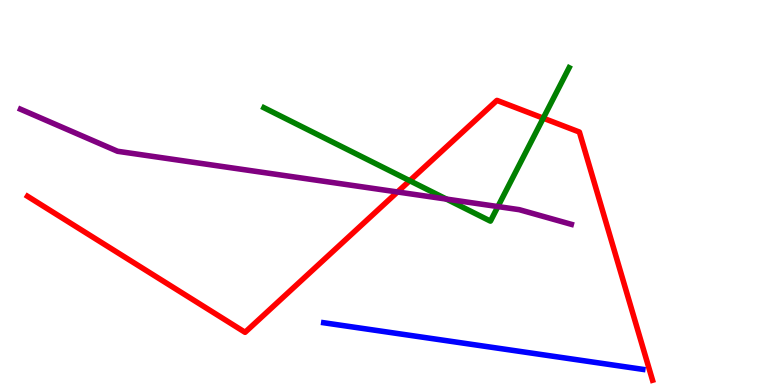[{'lines': ['blue', 'red'], 'intersections': []}, {'lines': ['green', 'red'], 'intersections': [{'x': 5.29, 'y': 5.31}, {'x': 7.01, 'y': 6.93}]}, {'lines': ['purple', 'red'], 'intersections': [{'x': 5.13, 'y': 5.01}]}, {'lines': ['blue', 'green'], 'intersections': []}, {'lines': ['blue', 'purple'], 'intersections': []}, {'lines': ['green', 'purple'], 'intersections': [{'x': 5.76, 'y': 4.83}, {'x': 6.42, 'y': 4.63}]}]